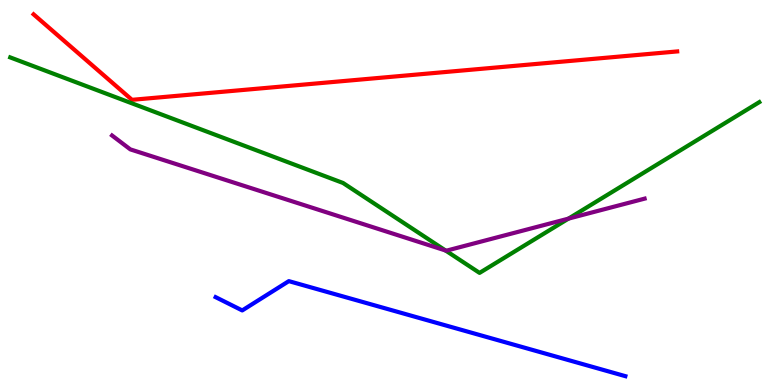[{'lines': ['blue', 'red'], 'intersections': []}, {'lines': ['green', 'red'], 'intersections': []}, {'lines': ['purple', 'red'], 'intersections': []}, {'lines': ['blue', 'green'], 'intersections': []}, {'lines': ['blue', 'purple'], 'intersections': []}, {'lines': ['green', 'purple'], 'intersections': [{'x': 5.75, 'y': 3.49}, {'x': 7.33, 'y': 4.32}]}]